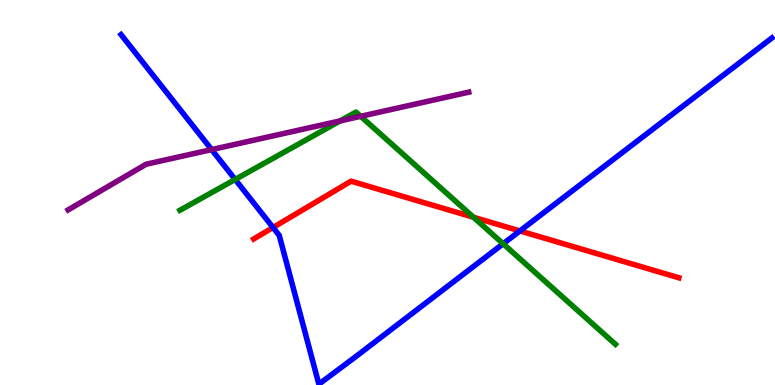[{'lines': ['blue', 'red'], 'intersections': [{'x': 3.52, 'y': 4.09}, {'x': 6.71, 'y': 4.0}]}, {'lines': ['green', 'red'], 'intersections': [{'x': 6.11, 'y': 4.36}]}, {'lines': ['purple', 'red'], 'intersections': []}, {'lines': ['blue', 'green'], 'intersections': [{'x': 3.03, 'y': 5.34}, {'x': 6.49, 'y': 3.67}]}, {'lines': ['blue', 'purple'], 'intersections': [{'x': 2.73, 'y': 6.11}]}, {'lines': ['green', 'purple'], 'intersections': [{'x': 4.39, 'y': 6.86}, {'x': 4.65, 'y': 6.98}]}]